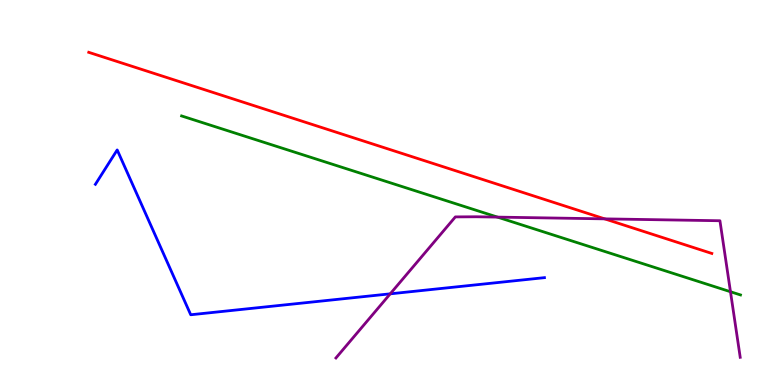[{'lines': ['blue', 'red'], 'intersections': []}, {'lines': ['green', 'red'], 'intersections': []}, {'lines': ['purple', 'red'], 'intersections': [{'x': 7.8, 'y': 4.32}]}, {'lines': ['blue', 'green'], 'intersections': []}, {'lines': ['blue', 'purple'], 'intersections': [{'x': 5.04, 'y': 2.37}]}, {'lines': ['green', 'purple'], 'intersections': [{'x': 6.42, 'y': 4.36}, {'x': 9.43, 'y': 2.42}]}]